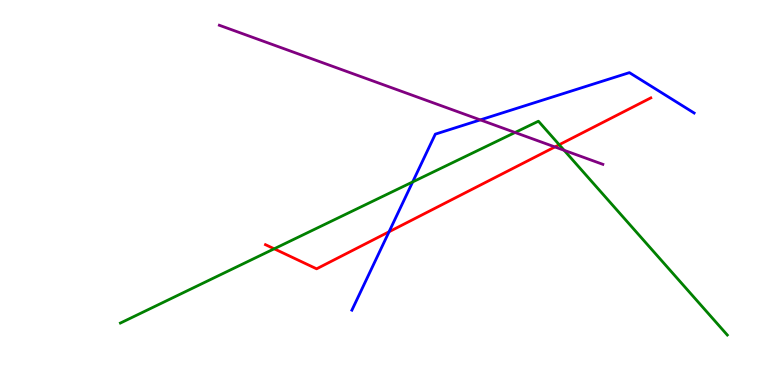[{'lines': ['blue', 'red'], 'intersections': [{'x': 5.02, 'y': 3.98}]}, {'lines': ['green', 'red'], 'intersections': [{'x': 3.54, 'y': 3.54}, {'x': 7.22, 'y': 6.24}]}, {'lines': ['purple', 'red'], 'intersections': [{'x': 7.16, 'y': 6.18}]}, {'lines': ['blue', 'green'], 'intersections': [{'x': 5.32, 'y': 5.27}]}, {'lines': ['blue', 'purple'], 'intersections': [{'x': 6.2, 'y': 6.89}]}, {'lines': ['green', 'purple'], 'intersections': [{'x': 6.65, 'y': 6.56}, {'x': 7.28, 'y': 6.1}]}]